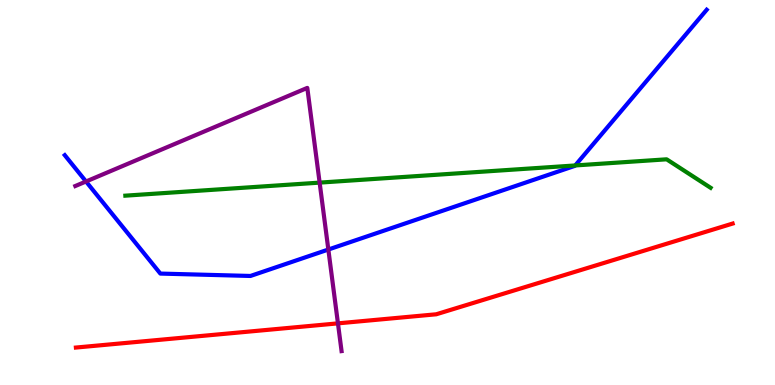[{'lines': ['blue', 'red'], 'intersections': []}, {'lines': ['green', 'red'], 'intersections': []}, {'lines': ['purple', 'red'], 'intersections': [{'x': 4.36, 'y': 1.6}]}, {'lines': ['blue', 'green'], 'intersections': [{'x': 7.42, 'y': 5.7}]}, {'lines': ['blue', 'purple'], 'intersections': [{'x': 1.11, 'y': 5.29}, {'x': 4.24, 'y': 3.52}]}, {'lines': ['green', 'purple'], 'intersections': [{'x': 4.12, 'y': 5.26}]}]